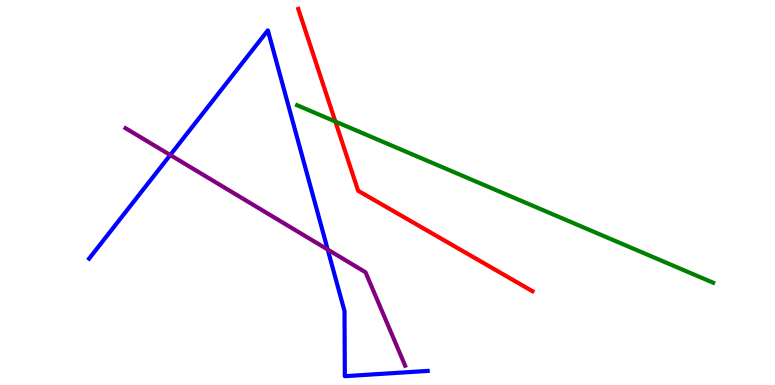[{'lines': ['blue', 'red'], 'intersections': []}, {'lines': ['green', 'red'], 'intersections': [{'x': 4.33, 'y': 6.84}]}, {'lines': ['purple', 'red'], 'intersections': []}, {'lines': ['blue', 'green'], 'intersections': []}, {'lines': ['blue', 'purple'], 'intersections': [{'x': 2.2, 'y': 5.97}, {'x': 4.23, 'y': 3.52}]}, {'lines': ['green', 'purple'], 'intersections': []}]